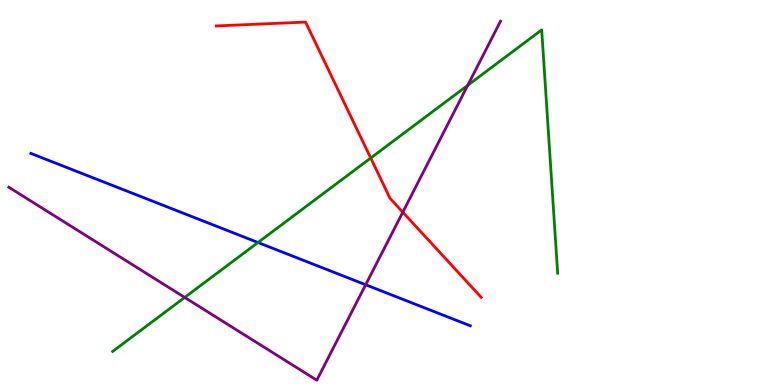[{'lines': ['blue', 'red'], 'intersections': []}, {'lines': ['green', 'red'], 'intersections': [{'x': 4.78, 'y': 5.9}]}, {'lines': ['purple', 'red'], 'intersections': [{'x': 5.2, 'y': 4.49}]}, {'lines': ['blue', 'green'], 'intersections': [{'x': 3.33, 'y': 3.7}]}, {'lines': ['blue', 'purple'], 'intersections': [{'x': 4.72, 'y': 2.6}]}, {'lines': ['green', 'purple'], 'intersections': [{'x': 2.38, 'y': 2.27}, {'x': 6.04, 'y': 7.78}]}]